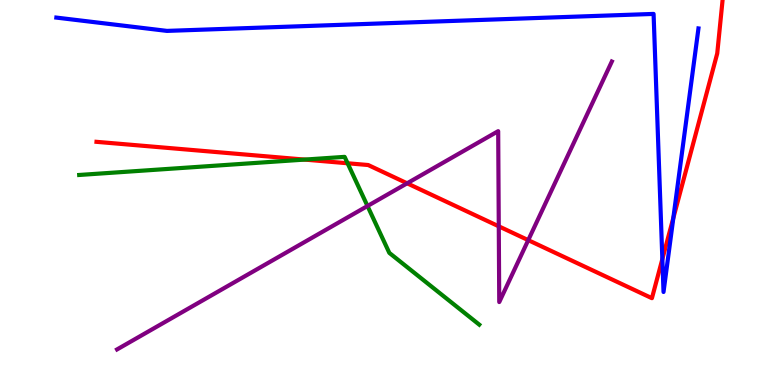[{'lines': ['blue', 'red'], 'intersections': [{'x': 8.55, 'y': 3.27}, {'x': 8.69, 'y': 4.34}]}, {'lines': ['green', 'red'], 'intersections': [{'x': 3.93, 'y': 5.85}, {'x': 4.49, 'y': 5.76}]}, {'lines': ['purple', 'red'], 'intersections': [{'x': 5.25, 'y': 5.24}, {'x': 6.44, 'y': 4.12}, {'x': 6.82, 'y': 3.76}]}, {'lines': ['blue', 'green'], 'intersections': []}, {'lines': ['blue', 'purple'], 'intersections': []}, {'lines': ['green', 'purple'], 'intersections': [{'x': 4.74, 'y': 4.65}]}]